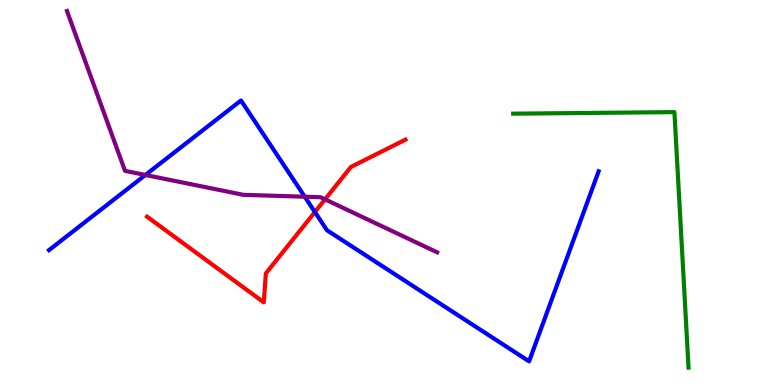[{'lines': ['blue', 'red'], 'intersections': [{'x': 4.06, 'y': 4.49}]}, {'lines': ['green', 'red'], 'intersections': []}, {'lines': ['purple', 'red'], 'intersections': [{'x': 4.19, 'y': 4.82}]}, {'lines': ['blue', 'green'], 'intersections': []}, {'lines': ['blue', 'purple'], 'intersections': [{'x': 1.88, 'y': 5.45}, {'x': 3.93, 'y': 4.89}]}, {'lines': ['green', 'purple'], 'intersections': []}]